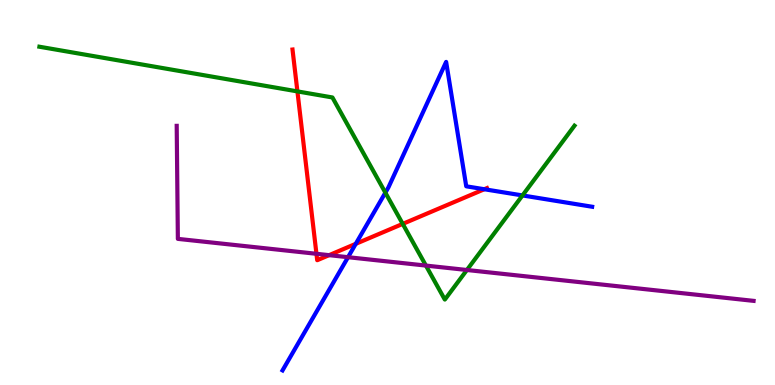[{'lines': ['blue', 'red'], 'intersections': [{'x': 4.59, 'y': 3.67}, {'x': 6.25, 'y': 5.08}]}, {'lines': ['green', 'red'], 'intersections': [{'x': 3.84, 'y': 7.63}, {'x': 5.2, 'y': 4.18}]}, {'lines': ['purple', 'red'], 'intersections': [{'x': 4.08, 'y': 3.41}, {'x': 4.25, 'y': 3.37}]}, {'lines': ['blue', 'green'], 'intersections': [{'x': 4.97, 'y': 5.0}, {'x': 6.74, 'y': 4.92}]}, {'lines': ['blue', 'purple'], 'intersections': [{'x': 4.49, 'y': 3.32}]}, {'lines': ['green', 'purple'], 'intersections': [{'x': 5.5, 'y': 3.1}, {'x': 6.02, 'y': 2.99}]}]